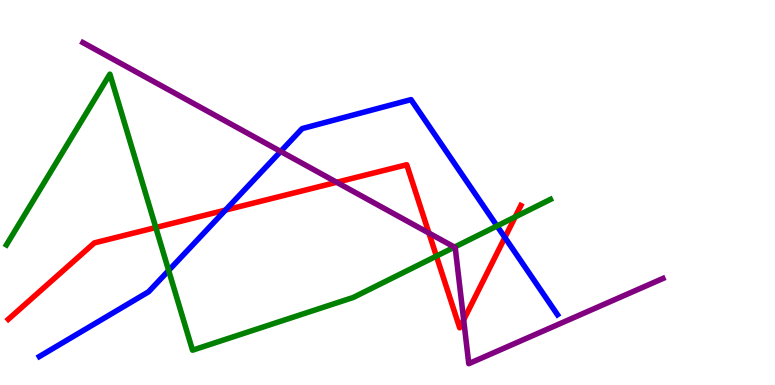[{'lines': ['blue', 'red'], 'intersections': [{'x': 2.91, 'y': 4.54}, {'x': 6.51, 'y': 3.83}]}, {'lines': ['green', 'red'], 'intersections': [{'x': 2.01, 'y': 4.09}, {'x': 5.63, 'y': 3.35}, {'x': 6.65, 'y': 4.37}]}, {'lines': ['purple', 'red'], 'intersections': [{'x': 4.34, 'y': 5.27}, {'x': 5.53, 'y': 3.95}, {'x': 5.98, 'y': 1.69}]}, {'lines': ['blue', 'green'], 'intersections': [{'x': 2.18, 'y': 2.97}, {'x': 6.41, 'y': 4.13}]}, {'lines': ['blue', 'purple'], 'intersections': [{'x': 3.62, 'y': 6.07}]}, {'lines': ['green', 'purple'], 'intersections': [{'x': 5.86, 'y': 3.58}]}]